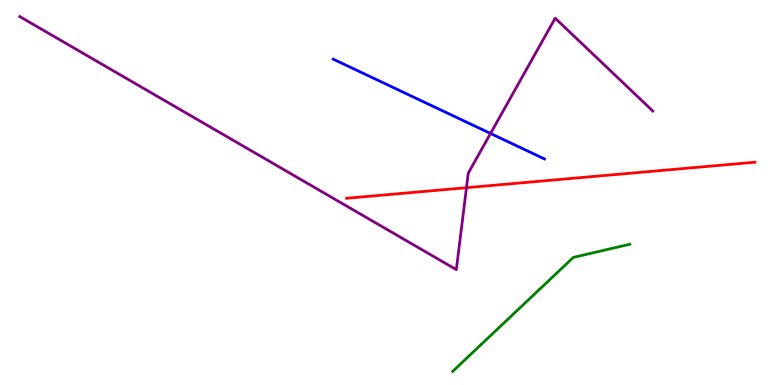[{'lines': ['blue', 'red'], 'intersections': []}, {'lines': ['green', 'red'], 'intersections': []}, {'lines': ['purple', 'red'], 'intersections': [{'x': 6.02, 'y': 5.12}]}, {'lines': ['blue', 'green'], 'intersections': []}, {'lines': ['blue', 'purple'], 'intersections': [{'x': 6.33, 'y': 6.53}]}, {'lines': ['green', 'purple'], 'intersections': []}]